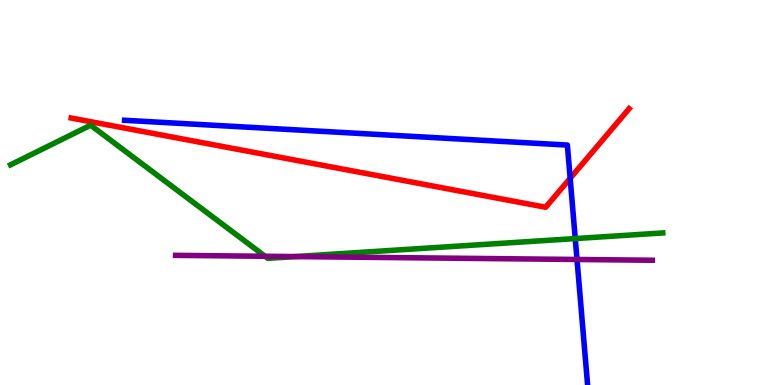[{'lines': ['blue', 'red'], 'intersections': [{'x': 7.36, 'y': 5.37}]}, {'lines': ['green', 'red'], 'intersections': []}, {'lines': ['purple', 'red'], 'intersections': []}, {'lines': ['blue', 'green'], 'intersections': [{'x': 7.42, 'y': 3.8}]}, {'lines': ['blue', 'purple'], 'intersections': [{'x': 7.45, 'y': 3.26}]}, {'lines': ['green', 'purple'], 'intersections': [{'x': 3.42, 'y': 3.34}, {'x': 3.81, 'y': 3.34}]}]